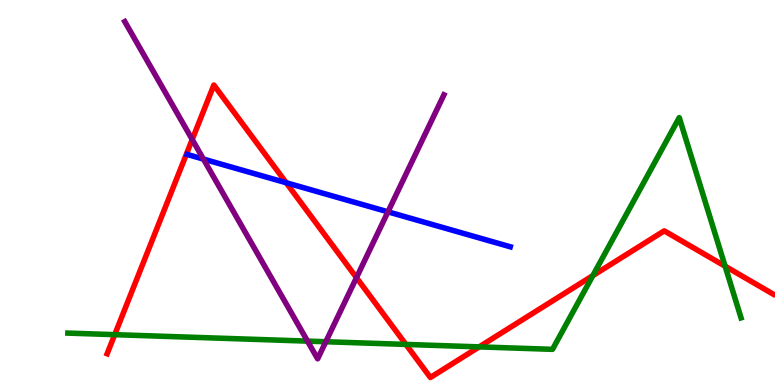[{'lines': ['blue', 'red'], 'intersections': [{'x': 3.69, 'y': 5.25}]}, {'lines': ['green', 'red'], 'intersections': [{'x': 1.48, 'y': 1.31}, {'x': 5.24, 'y': 1.05}, {'x': 6.18, 'y': 0.99}, {'x': 7.65, 'y': 2.84}, {'x': 9.36, 'y': 3.09}]}, {'lines': ['purple', 'red'], 'intersections': [{'x': 2.48, 'y': 6.38}, {'x': 4.6, 'y': 2.79}]}, {'lines': ['blue', 'green'], 'intersections': []}, {'lines': ['blue', 'purple'], 'intersections': [{'x': 2.62, 'y': 5.87}, {'x': 5.01, 'y': 4.5}]}, {'lines': ['green', 'purple'], 'intersections': [{'x': 3.97, 'y': 1.14}, {'x': 4.2, 'y': 1.12}]}]